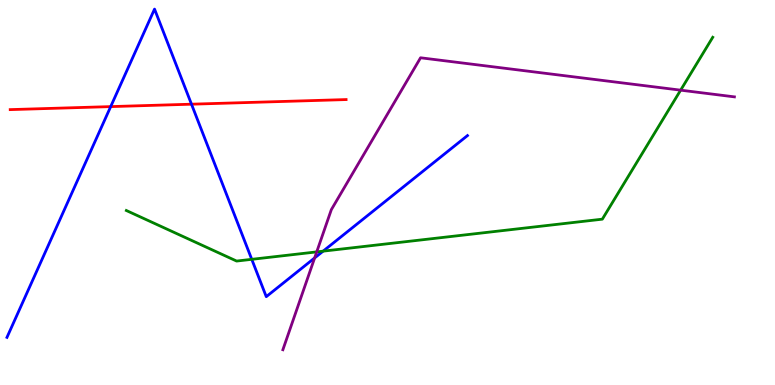[{'lines': ['blue', 'red'], 'intersections': [{'x': 1.43, 'y': 7.23}, {'x': 2.47, 'y': 7.29}]}, {'lines': ['green', 'red'], 'intersections': []}, {'lines': ['purple', 'red'], 'intersections': []}, {'lines': ['blue', 'green'], 'intersections': [{'x': 3.25, 'y': 3.26}, {'x': 4.17, 'y': 3.48}]}, {'lines': ['blue', 'purple'], 'intersections': [{'x': 4.06, 'y': 3.3}]}, {'lines': ['green', 'purple'], 'intersections': [{'x': 4.09, 'y': 3.46}, {'x': 8.78, 'y': 7.66}]}]